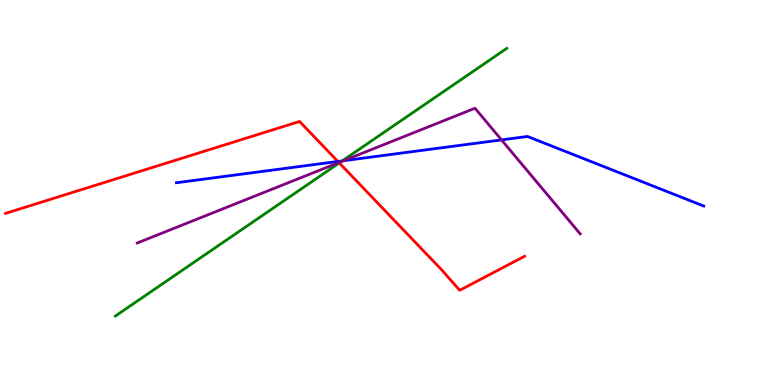[{'lines': ['blue', 'red'], 'intersections': [{'x': 4.36, 'y': 5.81}]}, {'lines': ['green', 'red'], 'intersections': [{'x': 4.38, 'y': 5.77}]}, {'lines': ['purple', 'red'], 'intersections': [{'x': 4.37, 'y': 5.78}]}, {'lines': ['blue', 'green'], 'intersections': [{'x': 4.42, 'y': 5.82}]}, {'lines': ['blue', 'purple'], 'intersections': [{'x': 4.43, 'y': 5.83}, {'x': 6.47, 'y': 6.37}]}, {'lines': ['green', 'purple'], 'intersections': [{'x': 4.4, 'y': 5.8}]}]